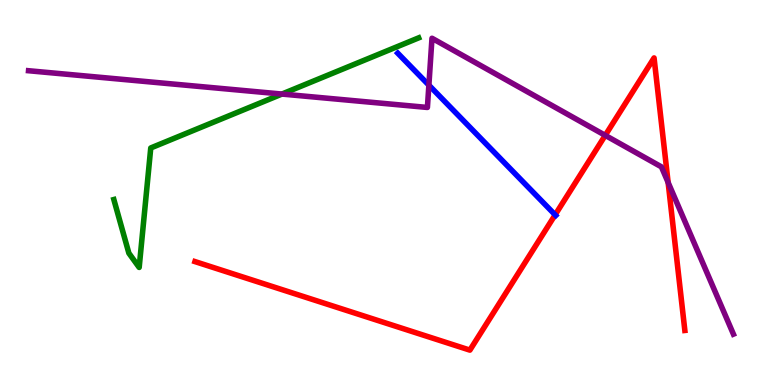[{'lines': ['blue', 'red'], 'intersections': [{'x': 7.16, 'y': 4.42}]}, {'lines': ['green', 'red'], 'intersections': []}, {'lines': ['purple', 'red'], 'intersections': [{'x': 7.81, 'y': 6.48}, {'x': 8.62, 'y': 5.26}]}, {'lines': ['blue', 'green'], 'intersections': []}, {'lines': ['blue', 'purple'], 'intersections': [{'x': 5.53, 'y': 7.79}]}, {'lines': ['green', 'purple'], 'intersections': [{'x': 3.64, 'y': 7.56}]}]